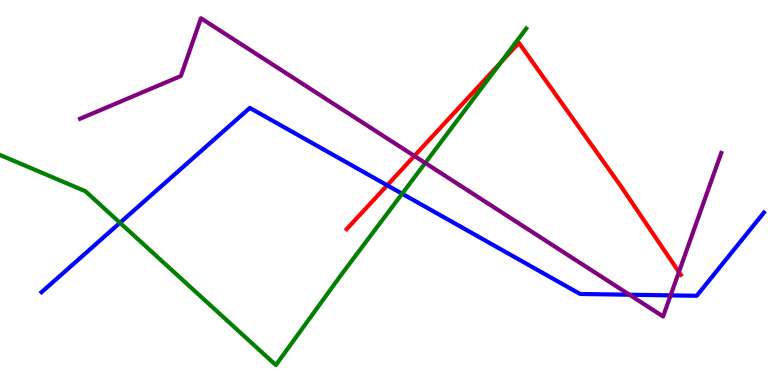[{'lines': ['blue', 'red'], 'intersections': [{'x': 5.0, 'y': 5.19}]}, {'lines': ['green', 'red'], 'intersections': [{'x': 6.46, 'y': 8.38}]}, {'lines': ['purple', 'red'], 'intersections': [{'x': 5.35, 'y': 5.95}, {'x': 8.76, 'y': 2.93}]}, {'lines': ['blue', 'green'], 'intersections': [{'x': 1.55, 'y': 4.21}, {'x': 5.19, 'y': 4.97}]}, {'lines': ['blue', 'purple'], 'intersections': [{'x': 8.12, 'y': 2.34}, {'x': 8.65, 'y': 2.33}]}, {'lines': ['green', 'purple'], 'intersections': [{'x': 5.49, 'y': 5.77}]}]